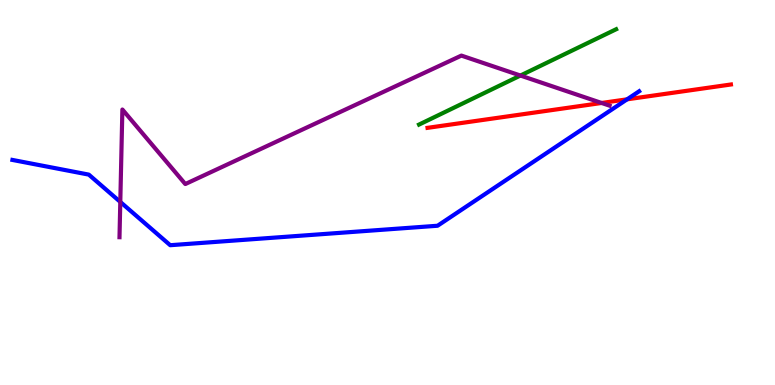[{'lines': ['blue', 'red'], 'intersections': [{'x': 8.09, 'y': 7.42}]}, {'lines': ['green', 'red'], 'intersections': []}, {'lines': ['purple', 'red'], 'intersections': [{'x': 7.76, 'y': 7.33}]}, {'lines': ['blue', 'green'], 'intersections': []}, {'lines': ['blue', 'purple'], 'intersections': [{'x': 1.55, 'y': 4.76}]}, {'lines': ['green', 'purple'], 'intersections': [{'x': 6.72, 'y': 8.04}]}]